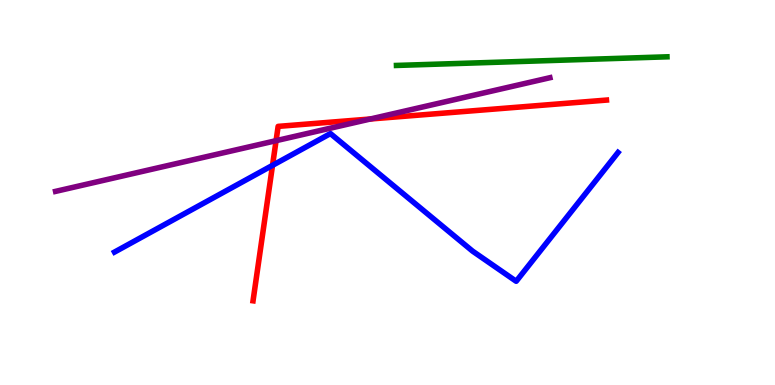[{'lines': ['blue', 'red'], 'intersections': [{'x': 3.52, 'y': 5.71}]}, {'lines': ['green', 'red'], 'intersections': []}, {'lines': ['purple', 'red'], 'intersections': [{'x': 3.56, 'y': 6.35}, {'x': 4.78, 'y': 6.91}]}, {'lines': ['blue', 'green'], 'intersections': []}, {'lines': ['blue', 'purple'], 'intersections': []}, {'lines': ['green', 'purple'], 'intersections': []}]